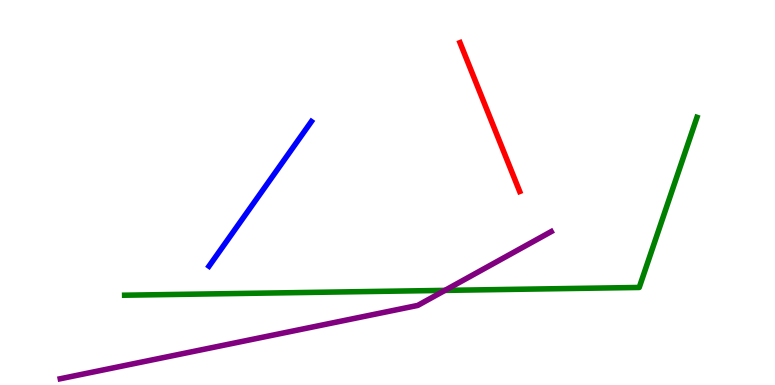[{'lines': ['blue', 'red'], 'intersections': []}, {'lines': ['green', 'red'], 'intersections': []}, {'lines': ['purple', 'red'], 'intersections': []}, {'lines': ['blue', 'green'], 'intersections': []}, {'lines': ['blue', 'purple'], 'intersections': []}, {'lines': ['green', 'purple'], 'intersections': [{'x': 5.74, 'y': 2.46}]}]